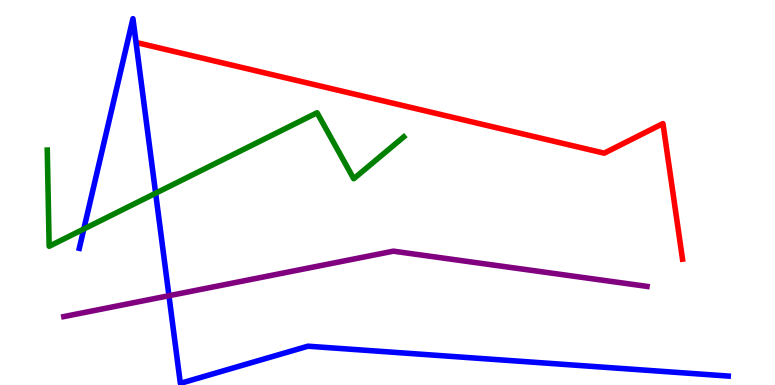[{'lines': ['blue', 'red'], 'intersections': []}, {'lines': ['green', 'red'], 'intersections': []}, {'lines': ['purple', 'red'], 'intersections': []}, {'lines': ['blue', 'green'], 'intersections': [{'x': 1.08, 'y': 4.05}, {'x': 2.01, 'y': 4.98}]}, {'lines': ['blue', 'purple'], 'intersections': [{'x': 2.18, 'y': 2.32}]}, {'lines': ['green', 'purple'], 'intersections': []}]